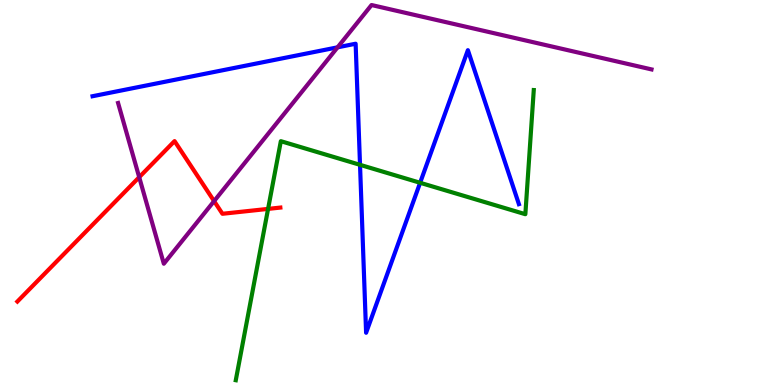[{'lines': ['blue', 'red'], 'intersections': []}, {'lines': ['green', 'red'], 'intersections': [{'x': 3.46, 'y': 4.57}]}, {'lines': ['purple', 'red'], 'intersections': [{'x': 1.8, 'y': 5.4}, {'x': 2.76, 'y': 4.78}]}, {'lines': ['blue', 'green'], 'intersections': [{'x': 4.65, 'y': 5.72}, {'x': 5.42, 'y': 5.25}]}, {'lines': ['blue', 'purple'], 'intersections': [{'x': 4.36, 'y': 8.77}]}, {'lines': ['green', 'purple'], 'intersections': []}]